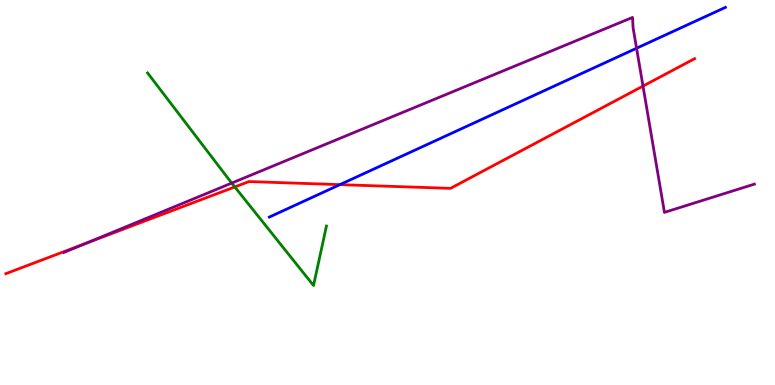[{'lines': ['blue', 'red'], 'intersections': [{'x': 4.39, 'y': 5.2}]}, {'lines': ['green', 'red'], 'intersections': [{'x': 3.03, 'y': 5.14}]}, {'lines': ['purple', 'red'], 'intersections': [{'x': 1.11, 'y': 3.68}, {'x': 8.3, 'y': 7.76}]}, {'lines': ['blue', 'green'], 'intersections': []}, {'lines': ['blue', 'purple'], 'intersections': [{'x': 8.21, 'y': 8.75}]}, {'lines': ['green', 'purple'], 'intersections': [{'x': 2.99, 'y': 5.24}]}]